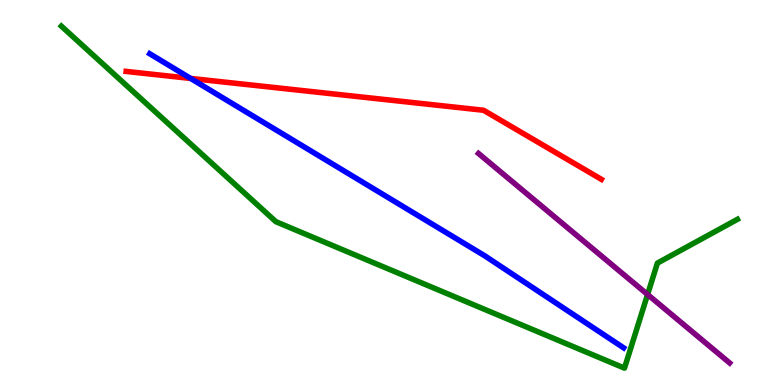[{'lines': ['blue', 'red'], 'intersections': [{'x': 2.46, 'y': 7.96}]}, {'lines': ['green', 'red'], 'intersections': []}, {'lines': ['purple', 'red'], 'intersections': []}, {'lines': ['blue', 'green'], 'intersections': []}, {'lines': ['blue', 'purple'], 'intersections': []}, {'lines': ['green', 'purple'], 'intersections': [{'x': 8.36, 'y': 2.35}]}]